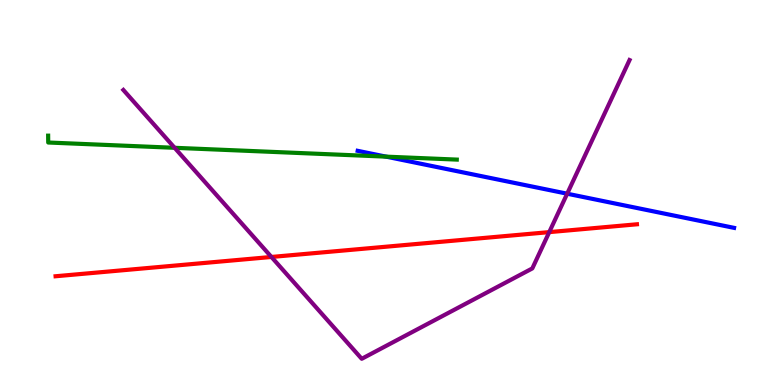[{'lines': ['blue', 'red'], 'intersections': []}, {'lines': ['green', 'red'], 'intersections': []}, {'lines': ['purple', 'red'], 'intersections': [{'x': 3.5, 'y': 3.33}, {'x': 7.09, 'y': 3.97}]}, {'lines': ['blue', 'green'], 'intersections': [{'x': 4.98, 'y': 5.93}]}, {'lines': ['blue', 'purple'], 'intersections': [{'x': 7.32, 'y': 4.97}]}, {'lines': ['green', 'purple'], 'intersections': [{'x': 2.25, 'y': 6.16}]}]